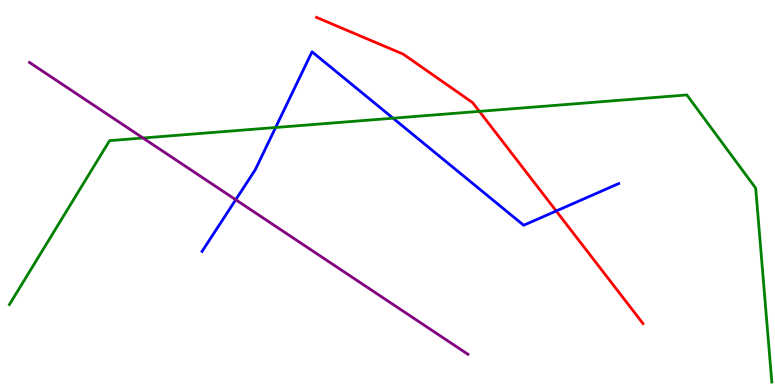[{'lines': ['blue', 'red'], 'intersections': [{'x': 7.18, 'y': 4.52}]}, {'lines': ['green', 'red'], 'intersections': [{'x': 6.19, 'y': 7.11}]}, {'lines': ['purple', 'red'], 'intersections': []}, {'lines': ['blue', 'green'], 'intersections': [{'x': 3.56, 'y': 6.69}, {'x': 5.07, 'y': 6.93}]}, {'lines': ['blue', 'purple'], 'intersections': [{'x': 3.04, 'y': 4.81}]}, {'lines': ['green', 'purple'], 'intersections': [{'x': 1.84, 'y': 6.42}]}]